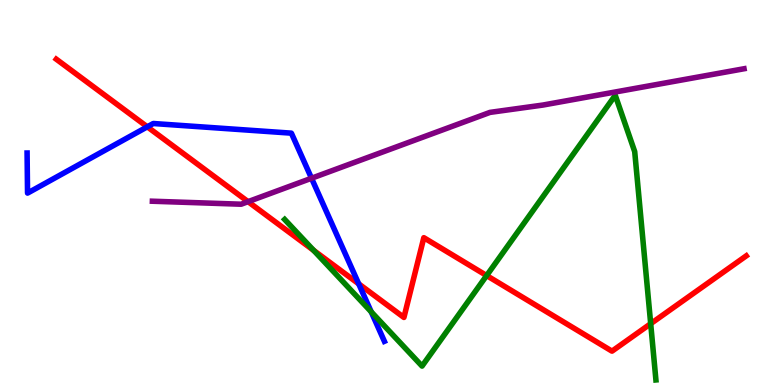[{'lines': ['blue', 'red'], 'intersections': [{'x': 1.9, 'y': 6.71}, {'x': 4.63, 'y': 2.63}]}, {'lines': ['green', 'red'], 'intersections': [{'x': 4.05, 'y': 3.5}, {'x': 6.28, 'y': 2.84}, {'x': 8.4, 'y': 1.59}]}, {'lines': ['purple', 'red'], 'intersections': [{'x': 3.2, 'y': 4.76}]}, {'lines': ['blue', 'green'], 'intersections': [{'x': 4.79, 'y': 1.9}]}, {'lines': ['blue', 'purple'], 'intersections': [{'x': 4.02, 'y': 5.37}]}, {'lines': ['green', 'purple'], 'intersections': []}]